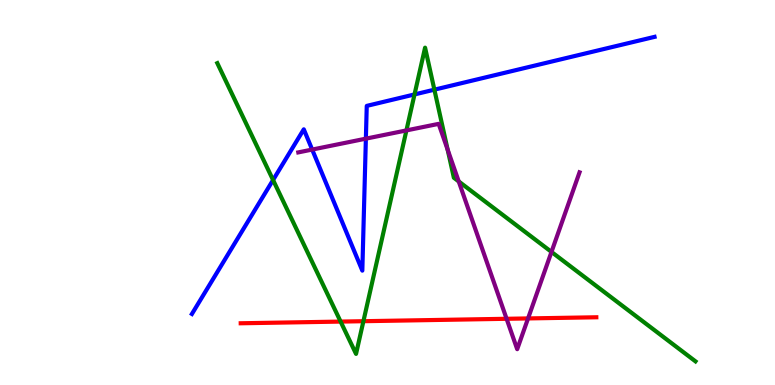[{'lines': ['blue', 'red'], 'intersections': []}, {'lines': ['green', 'red'], 'intersections': [{'x': 4.4, 'y': 1.65}, {'x': 4.69, 'y': 1.66}]}, {'lines': ['purple', 'red'], 'intersections': [{'x': 6.54, 'y': 1.72}, {'x': 6.81, 'y': 1.73}]}, {'lines': ['blue', 'green'], 'intersections': [{'x': 3.52, 'y': 5.32}, {'x': 5.35, 'y': 7.55}, {'x': 5.6, 'y': 7.67}]}, {'lines': ['blue', 'purple'], 'intersections': [{'x': 4.03, 'y': 6.12}, {'x': 4.72, 'y': 6.4}]}, {'lines': ['green', 'purple'], 'intersections': [{'x': 5.24, 'y': 6.61}, {'x': 5.78, 'y': 6.11}, {'x': 5.92, 'y': 5.29}, {'x': 7.12, 'y': 3.46}]}]